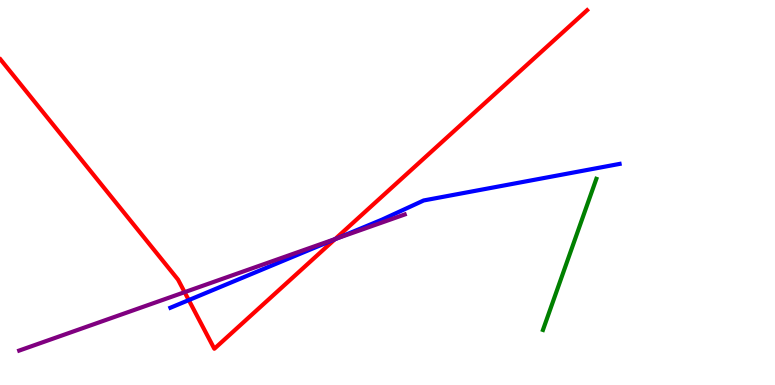[{'lines': ['blue', 'red'], 'intersections': [{'x': 2.44, 'y': 2.21}, {'x': 4.32, 'y': 3.79}]}, {'lines': ['green', 'red'], 'intersections': []}, {'lines': ['purple', 'red'], 'intersections': [{'x': 2.38, 'y': 2.41}, {'x': 4.32, 'y': 3.79}]}, {'lines': ['blue', 'green'], 'intersections': []}, {'lines': ['blue', 'purple'], 'intersections': [{'x': 4.35, 'y': 3.81}]}, {'lines': ['green', 'purple'], 'intersections': []}]